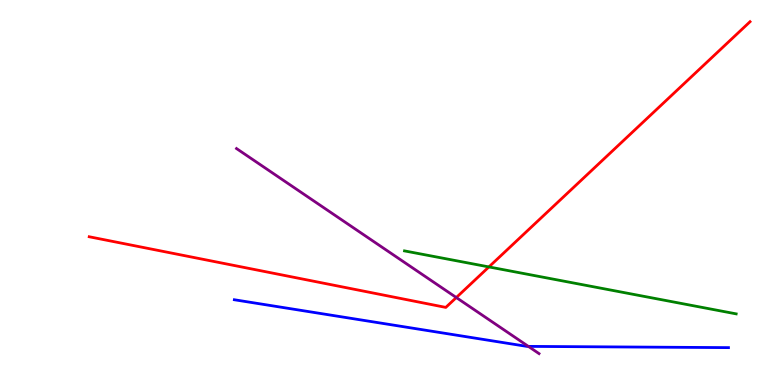[{'lines': ['blue', 'red'], 'intersections': []}, {'lines': ['green', 'red'], 'intersections': [{'x': 6.31, 'y': 3.07}]}, {'lines': ['purple', 'red'], 'intersections': [{'x': 5.89, 'y': 2.27}]}, {'lines': ['blue', 'green'], 'intersections': []}, {'lines': ['blue', 'purple'], 'intersections': [{'x': 6.82, 'y': 1.0}]}, {'lines': ['green', 'purple'], 'intersections': []}]